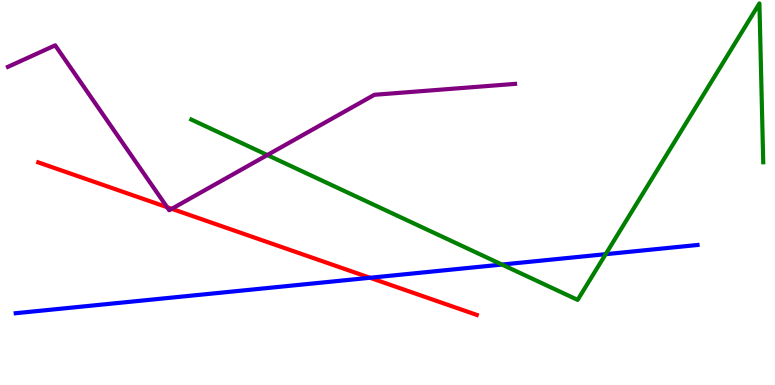[{'lines': ['blue', 'red'], 'intersections': [{'x': 4.77, 'y': 2.79}]}, {'lines': ['green', 'red'], 'intersections': []}, {'lines': ['purple', 'red'], 'intersections': [{'x': 2.16, 'y': 4.62}, {'x': 2.22, 'y': 4.58}]}, {'lines': ['blue', 'green'], 'intersections': [{'x': 6.48, 'y': 3.13}, {'x': 7.82, 'y': 3.4}]}, {'lines': ['blue', 'purple'], 'intersections': []}, {'lines': ['green', 'purple'], 'intersections': [{'x': 3.45, 'y': 5.97}]}]